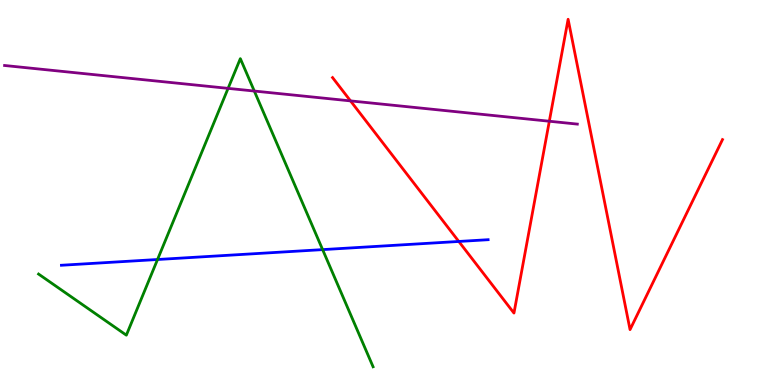[{'lines': ['blue', 'red'], 'intersections': [{'x': 5.92, 'y': 3.73}]}, {'lines': ['green', 'red'], 'intersections': []}, {'lines': ['purple', 'red'], 'intersections': [{'x': 4.52, 'y': 7.38}, {'x': 7.09, 'y': 6.85}]}, {'lines': ['blue', 'green'], 'intersections': [{'x': 2.03, 'y': 3.26}, {'x': 4.16, 'y': 3.52}]}, {'lines': ['blue', 'purple'], 'intersections': []}, {'lines': ['green', 'purple'], 'intersections': [{'x': 2.94, 'y': 7.7}, {'x': 3.28, 'y': 7.64}]}]